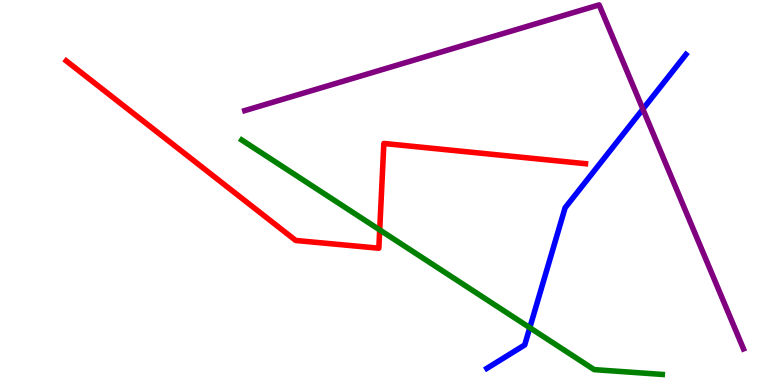[{'lines': ['blue', 'red'], 'intersections': []}, {'lines': ['green', 'red'], 'intersections': [{'x': 4.9, 'y': 4.03}]}, {'lines': ['purple', 'red'], 'intersections': []}, {'lines': ['blue', 'green'], 'intersections': [{'x': 6.84, 'y': 1.49}]}, {'lines': ['blue', 'purple'], 'intersections': [{'x': 8.3, 'y': 7.17}]}, {'lines': ['green', 'purple'], 'intersections': []}]